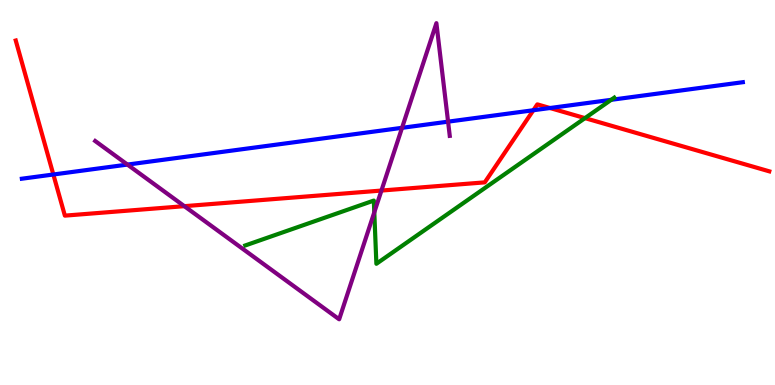[{'lines': ['blue', 'red'], 'intersections': [{'x': 0.688, 'y': 5.47}, {'x': 6.88, 'y': 7.14}, {'x': 7.1, 'y': 7.19}]}, {'lines': ['green', 'red'], 'intersections': [{'x': 7.55, 'y': 6.93}]}, {'lines': ['purple', 'red'], 'intersections': [{'x': 2.38, 'y': 4.64}, {'x': 4.92, 'y': 5.05}]}, {'lines': ['blue', 'green'], 'intersections': [{'x': 7.89, 'y': 7.41}]}, {'lines': ['blue', 'purple'], 'intersections': [{'x': 1.64, 'y': 5.73}, {'x': 5.19, 'y': 6.68}, {'x': 5.78, 'y': 6.84}]}, {'lines': ['green', 'purple'], 'intersections': [{'x': 4.83, 'y': 4.49}]}]